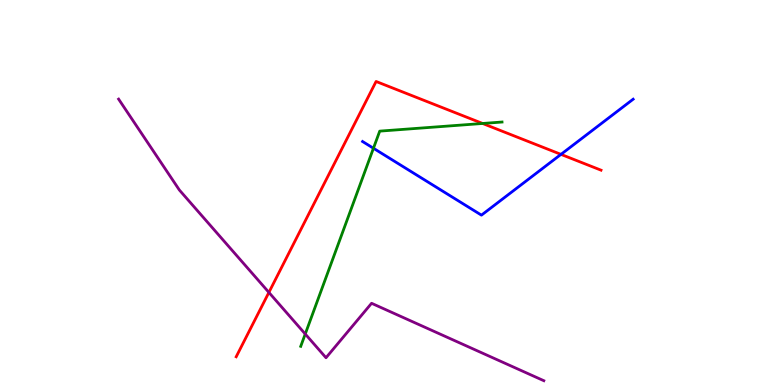[{'lines': ['blue', 'red'], 'intersections': [{'x': 7.24, 'y': 5.99}]}, {'lines': ['green', 'red'], 'intersections': [{'x': 6.23, 'y': 6.79}]}, {'lines': ['purple', 'red'], 'intersections': [{'x': 3.47, 'y': 2.4}]}, {'lines': ['blue', 'green'], 'intersections': [{'x': 4.82, 'y': 6.15}]}, {'lines': ['blue', 'purple'], 'intersections': []}, {'lines': ['green', 'purple'], 'intersections': [{'x': 3.94, 'y': 1.32}]}]